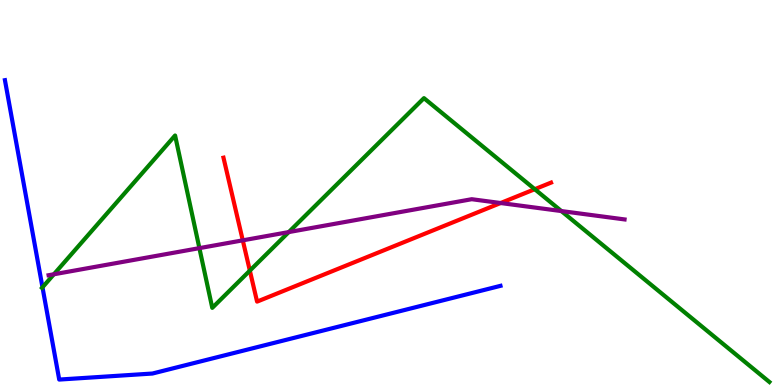[{'lines': ['blue', 'red'], 'intersections': []}, {'lines': ['green', 'red'], 'intersections': [{'x': 3.22, 'y': 2.97}, {'x': 6.9, 'y': 5.09}]}, {'lines': ['purple', 'red'], 'intersections': [{'x': 3.13, 'y': 3.76}, {'x': 6.46, 'y': 4.73}]}, {'lines': ['blue', 'green'], 'intersections': [{'x': 0.548, 'y': 2.54}]}, {'lines': ['blue', 'purple'], 'intersections': []}, {'lines': ['green', 'purple'], 'intersections': [{'x': 0.695, 'y': 2.88}, {'x': 2.57, 'y': 3.55}, {'x': 3.73, 'y': 3.97}, {'x': 7.24, 'y': 4.52}]}]